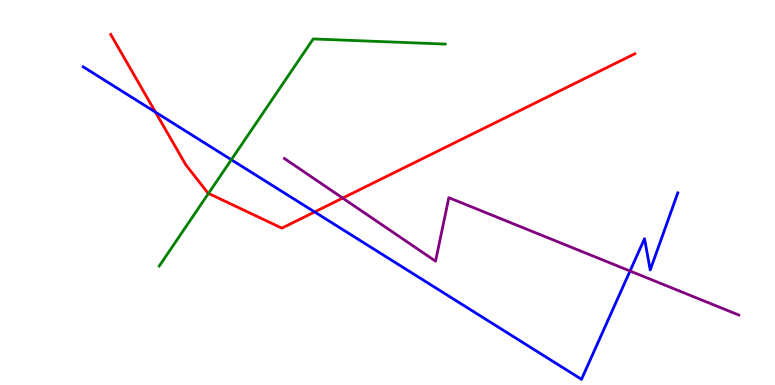[{'lines': ['blue', 'red'], 'intersections': [{'x': 2.01, 'y': 7.09}, {'x': 4.06, 'y': 4.49}]}, {'lines': ['green', 'red'], 'intersections': [{'x': 2.69, 'y': 4.98}]}, {'lines': ['purple', 'red'], 'intersections': [{'x': 4.42, 'y': 4.85}]}, {'lines': ['blue', 'green'], 'intersections': [{'x': 2.98, 'y': 5.85}]}, {'lines': ['blue', 'purple'], 'intersections': [{'x': 8.13, 'y': 2.96}]}, {'lines': ['green', 'purple'], 'intersections': []}]